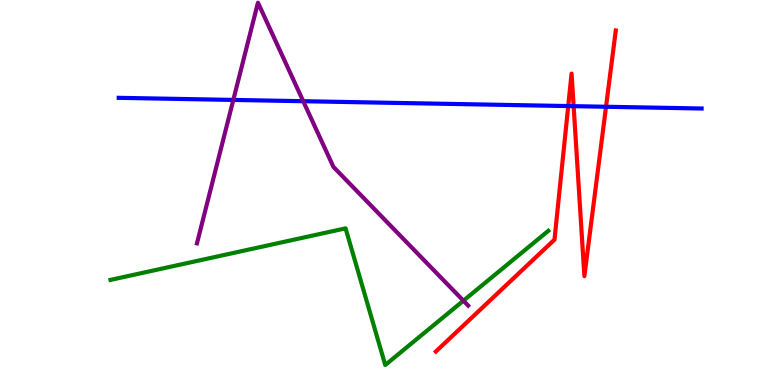[{'lines': ['blue', 'red'], 'intersections': [{'x': 7.33, 'y': 7.25}, {'x': 7.4, 'y': 7.24}, {'x': 7.82, 'y': 7.23}]}, {'lines': ['green', 'red'], 'intersections': []}, {'lines': ['purple', 'red'], 'intersections': []}, {'lines': ['blue', 'green'], 'intersections': []}, {'lines': ['blue', 'purple'], 'intersections': [{'x': 3.01, 'y': 7.4}, {'x': 3.91, 'y': 7.37}]}, {'lines': ['green', 'purple'], 'intersections': [{'x': 5.98, 'y': 2.19}]}]